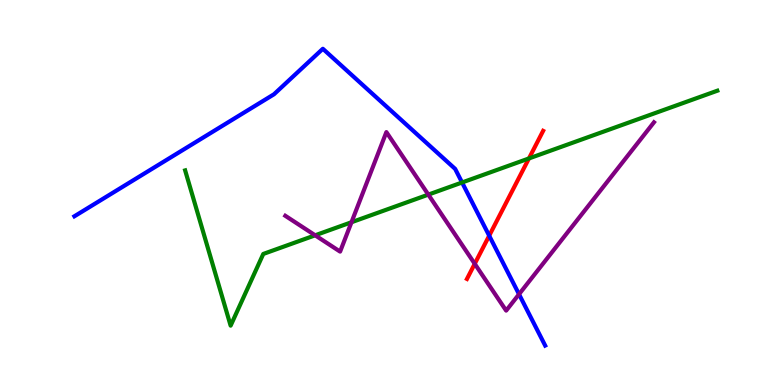[{'lines': ['blue', 'red'], 'intersections': [{'x': 6.31, 'y': 3.88}]}, {'lines': ['green', 'red'], 'intersections': [{'x': 6.83, 'y': 5.88}]}, {'lines': ['purple', 'red'], 'intersections': [{'x': 6.13, 'y': 3.15}]}, {'lines': ['blue', 'green'], 'intersections': [{'x': 5.96, 'y': 5.26}]}, {'lines': ['blue', 'purple'], 'intersections': [{'x': 6.7, 'y': 2.36}]}, {'lines': ['green', 'purple'], 'intersections': [{'x': 4.07, 'y': 3.89}, {'x': 4.54, 'y': 4.23}, {'x': 5.53, 'y': 4.94}]}]